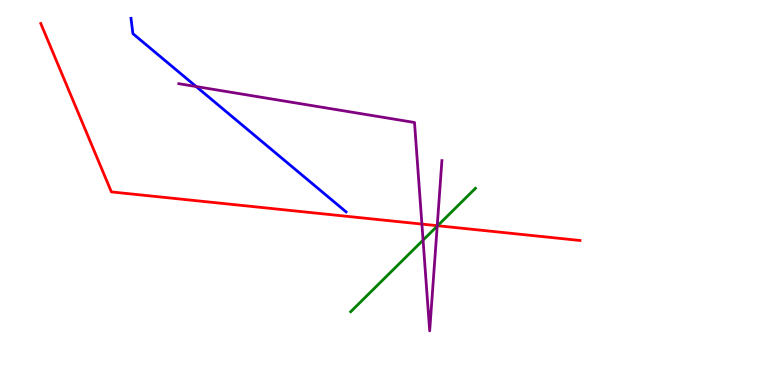[{'lines': ['blue', 'red'], 'intersections': []}, {'lines': ['green', 'red'], 'intersections': [{'x': 5.65, 'y': 4.14}]}, {'lines': ['purple', 'red'], 'intersections': [{'x': 5.44, 'y': 4.18}, {'x': 5.64, 'y': 4.14}]}, {'lines': ['blue', 'green'], 'intersections': []}, {'lines': ['blue', 'purple'], 'intersections': [{'x': 2.53, 'y': 7.75}]}, {'lines': ['green', 'purple'], 'intersections': [{'x': 5.46, 'y': 3.76}, {'x': 5.64, 'y': 4.13}]}]